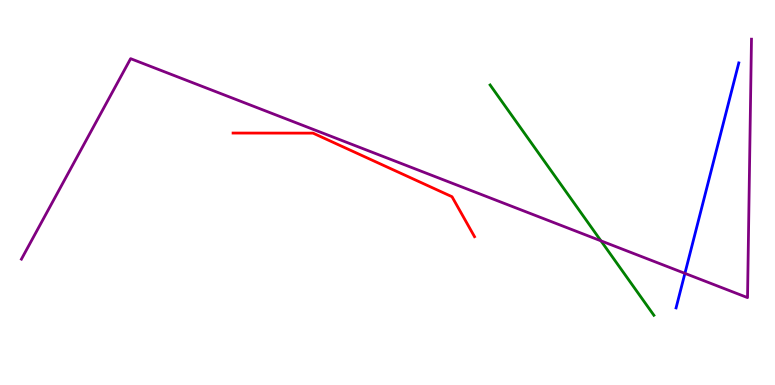[{'lines': ['blue', 'red'], 'intersections': []}, {'lines': ['green', 'red'], 'intersections': []}, {'lines': ['purple', 'red'], 'intersections': []}, {'lines': ['blue', 'green'], 'intersections': []}, {'lines': ['blue', 'purple'], 'intersections': [{'x': 8.84, 'y': 2.9}]}, {'lines': ['green', 'purple'], 'intersections': [{'x': 7.75, 'y': 3.74}]}]